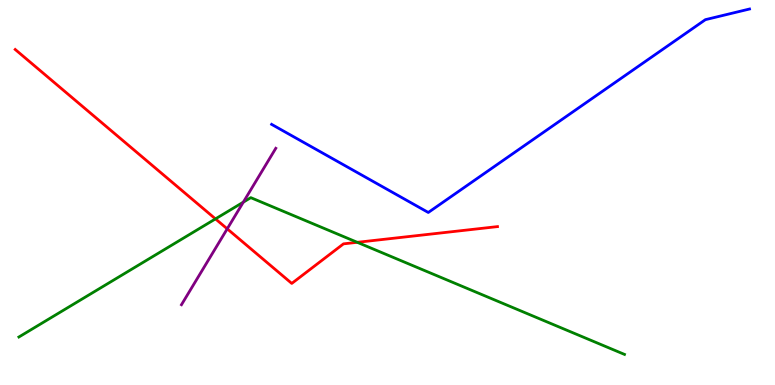[{'lines': ['blue', 'red'], 'intersections': []}, {'lines': ['green', 'red'], 'intersections': [{'x': 2.78, 'y': 4.31}, {'x': 4.61, 'y': 3.71}]}, {'lines': ['purple', 'red'], 'intersections': [{'x': 2.93, 'y': 4.06}]}, {'lines': ['blue', 'green'], 'intersections': []}, {'lines': ['blue', 'purple'], 'intersections': []}, {'lines': ['green', 'purple'], 'intersections': [{'x': 3.14, 'y': 4.75}]}]